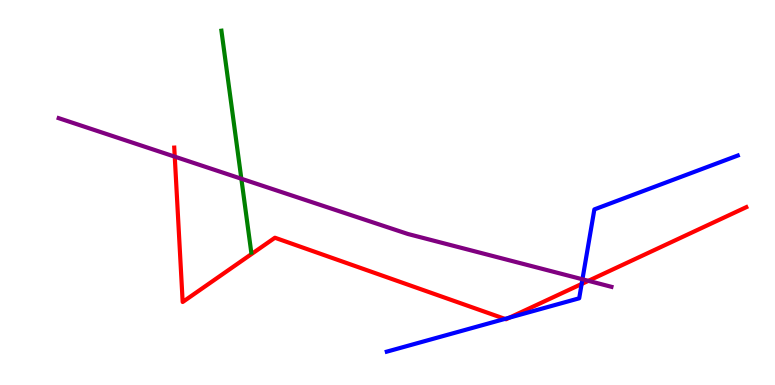[{'lines': ['blue', 'red'], 'intersections': [{'x': 6.52, 'y': 1.72}, {'x': 6.57, 'y': 1.75}, {'x': 7.51, 'y': 2.62}]}, {'lines': ['green', 'red'], 'intersections': []}, {'lines': ['purple', 'red'], 'intersections': [{'x': 2.25, 'y': 5.93}, {'x': 7.59, 'y': 2.71}]}, {'lines': ['blue', 'green'], 'intersections': []}, {'lines': ['blue', 'purple'], 'intersections': [{'x': 7.52, 'y': 2.75}]}, {'lines': ['green', 'purple'], 'intersections': [{'x': 3.11, 'y': 5.36}]}]